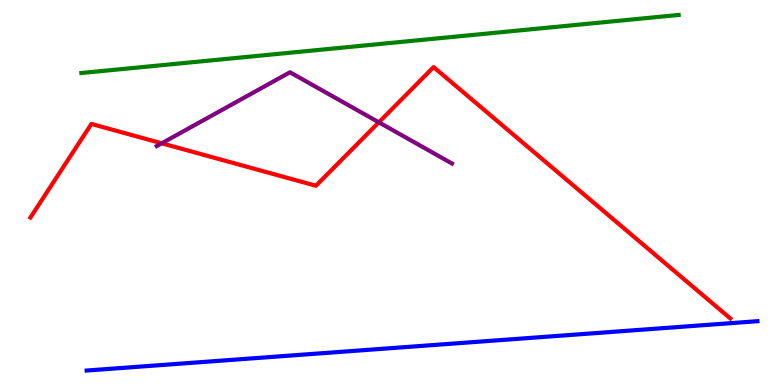[{'lines': ['blue', 'red'], 'intersections': []}, {'lines': ['green', 'red'], 'intersections': []}, {'lines': ['purple', 'red'], 'intersections': [{'x': 2.09, 'y': 6.28}, {'x': 4.89, 'y': 6.82}]}, {'lines': ['blue', 'green'], 'intersections': []}, {'lines': ['blue', 'purple'], 'intersections': []}, {'lines': ['green', 'purple'], 'intersections': []}]